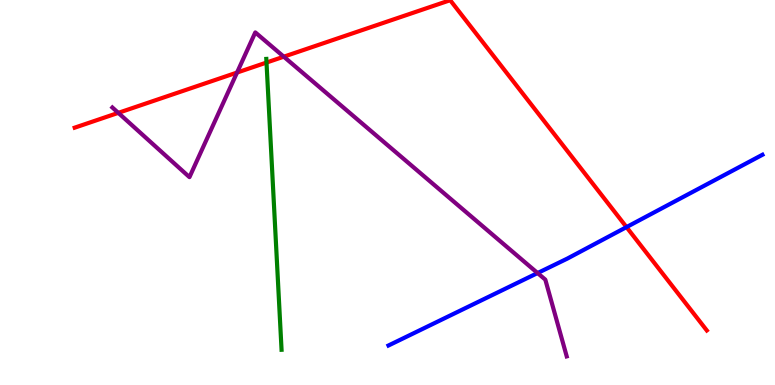[{'lines': ['blue', 'red'], 'intersections': [{'x': 8.08, 'y': 4.1}]}, {'lines': ['green', 'red'], 'intersections': [{'x': 3.44, 'y': 8.38}]}, {'lines': ['purple', 'red'], 'intersections': [{'x': 1.53, 'y': 7.07}, {'x': 3.06, 'y': 8.12}, {'x': 3.66, 'y': 8.53}]}, {'lines': ['blue', 'green'], 'intersections': []}, {'lines': ['blue', 'purple'], 'intersections': [{'x': 6.94, 'y': 2.91}]}, {'lines': ['green', 'purple'], 'intersections': []}]